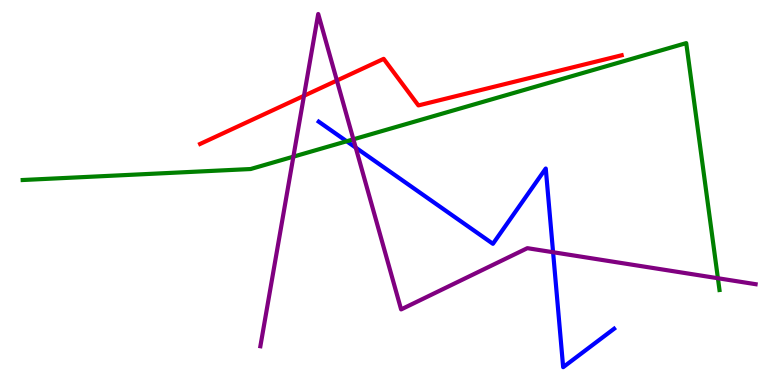[{'lines': ['blue', 'red'], 'intersections': []}, {'lines': ['green', 'red'], 'intersections': []}, {'lines': ['purple', 'red'], 'intersections': [{'x': 3.92, 'y': 7.51}, {'x': 4.35, 'y': 7.91}]}, {'lines': ['blue', 'green'], 'intersections': [{'x': 4.47, 'y': 6.33}]}, {'lines': ['blue', 'purple'], 'intersections': [{'x': 4.59, 'y': 6.17}, {'x': 7.14, 'y': 3.45}]}, {'lines': ['green', 'purple'], 'intersections': [{'x': 3.79, 'y': 5.93}, {'x': 4.56, 'y': 6.38}, {'x': 9.26, 'y': 2.77}]}]